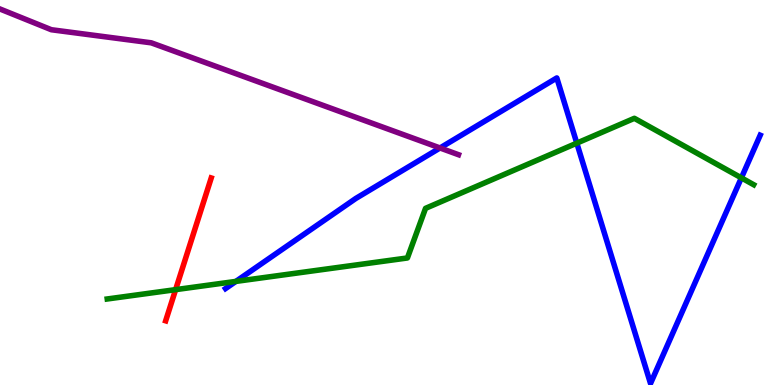[{'lines': ['blue', 'red'], 'intersections': []}, {'lines': ['green', 'red'], 'intersections': [{'x': 2.27, 'y': 2.48}]}, {'lines': ['purple', 'red'], 'intersections': []}, {'lines': ['blue', 'green'], 'intersections': [{'x': 3.04, 'y': 2.69}, {'x': 7.44, 'y': 6.28}, {'x': 9.57, 'y': 5.38}]}, {'lines': ['blue', 'purple'], 'intersections': [{'x': 5.68, 'y': 6.16}]}, {'lines': ['green', 'purple'], 'intersections': []}]